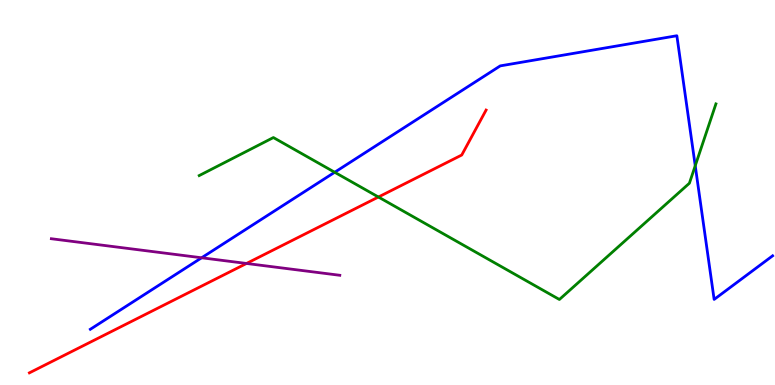[{'lines': ['blue', 'red'], 'intersections': []}, {'lines': ['green', 'red'], 'intersections': [{'x': 4.88, 'y': 4.88}]}, {'lines': ['purple', 'red'], 'intersections': [{'x': 3.18, 'y': 3.16}]}, {'lines': ['blue', 'green'], 'intersections': [{'x': 4.32, 'y': 5.53}, {'x': 8.97, 'y': 5.7}]}, {'lines': ['blue', 'purple'], 'intersections': [{'x': 2.6, 'y': 3.3}]}, {'lines': ['green', 'purple'], 'intersections': []}]